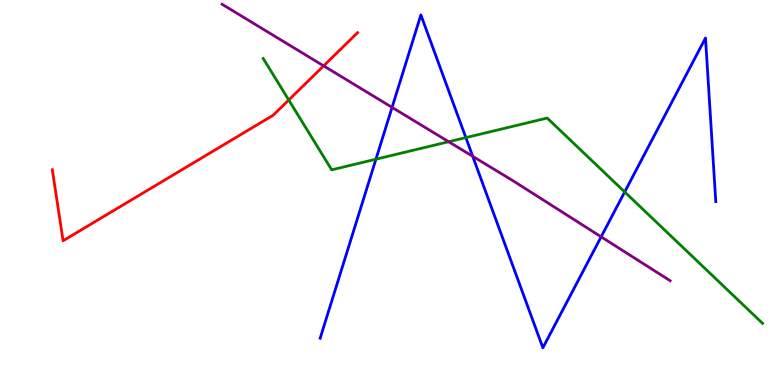[{'lines': ['blue', 'red'], 'intersections': []}, {'lines': ['green', 'red'], 'intersections': [{'x': 3.73, 'y': 7.4}]}, {'lines': ['purple', 'red'], 'intersections': [{'x': 4.18, 'y': 8.29}]}, {'lines': ['blue', 'green'], 'intersections': [{'x': 4.85, 'y': 5.86}, {'x': 6.01, 'y': 6.43}, {'x': 8.06, 'y': 5.01}]}, {'lines': ['blue', 'purple'], 'intersections': [{'x': 5.06, 'y': 7.21}, {'x': 6.1, 'y': 5.94}, {'x': 7.76, 'y': 3.85}]}, {'lines': ['green', 'purple'], 'intersections': [{'x': 5.79, 'y': 6.32}]}]